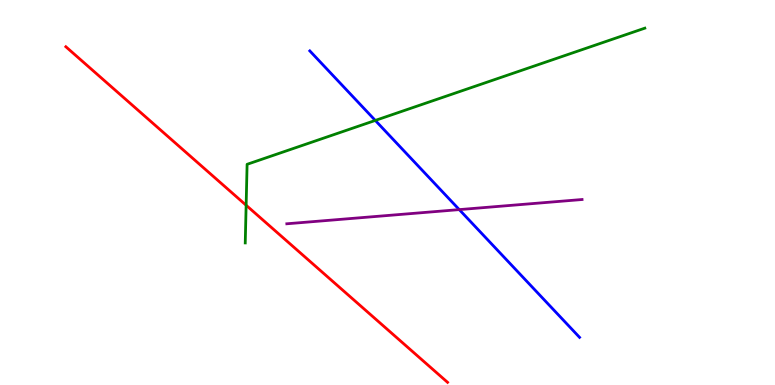[{'lines': ['blue', 'red'], 'intersections': []}, {'lines': ['green', 'red'], 'intersections': [{'x': 3.18, 'y': 4.67}]}, {'lines': ['purple', 'red'], 'intersections': []}, {'lines': ['blue', 'green'], 'intersections': [{'x': 4.84, 'y': 6.87}]}, {'lines': ['blue', 'purple'], 'intersections': [{'x': 5.93, 'y': 4.56}]}, {'lines': ['green', 'purple'], 'intersections': []}]